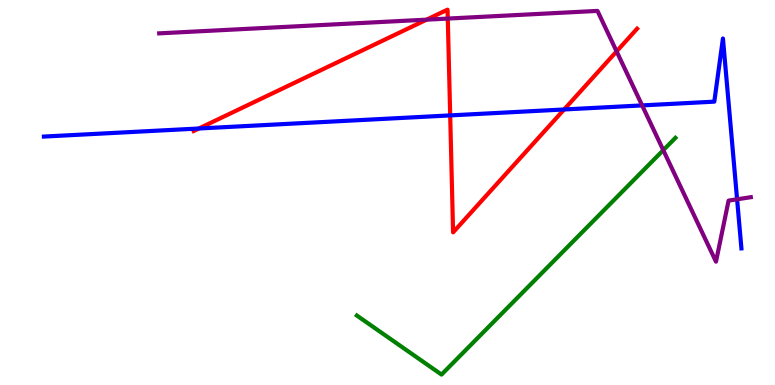[{'lines': ['blue', 'red'], 'intersections': [{'x': 2.57, 'y': 6.66}, {'x': 5.81, 'y': 7.0}, {'x': 7.28, 'y': 7.16}]}, {'lines': ['green', 'red'], 'intersections': []}, {'lines': ['purple', 'red'], 'intersections': [{'x': 5.5, 'y': 9.49}, {'x': 5.78, 'y': 9.52}, {'x': 7.96, 'y': 8.67}]}, {'lines': ['blue', 'green'], 'intersections': []}, {'lines': ['blue', 'purple'], 'intersections': [{'x': 8.29, 'y': 7.26}, {'x': 9.51, 'y': 4.82}]}, {'lines': ['green', 'purple'], 'intersections': [{'x': 8.56, 'y': 6.1}]}]